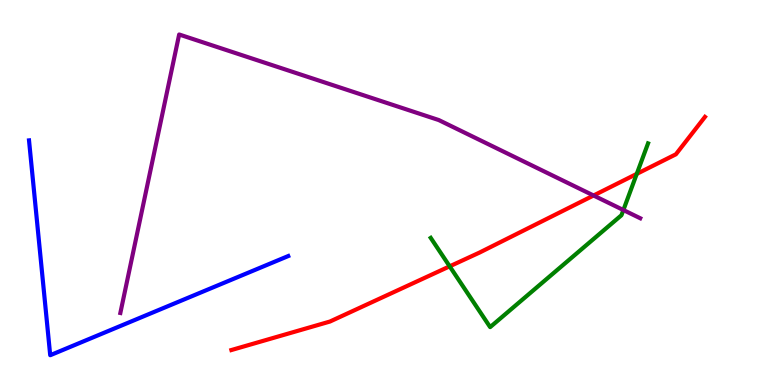[{'lines': ['blue', 'red'], 'intersections': []}, {'lines': ['green', 'red'], 'intersections': [{'x': 5.8, 'y': 3.08}, {'x': 8.22, 'y': 5.48}]}, {'lines': ['purple', 'red'], 'intersections': [{'x': 7.66, 'y': 4.92}]}, {'lines': ['blue', 'green'], 'intersections': []}, {'lines': ['blue', 'purple'], 'intersections': []}, {'lines': ['green', 'purple'], 'intersections': [{'x': 8.04, 'y': 4.54}]}]